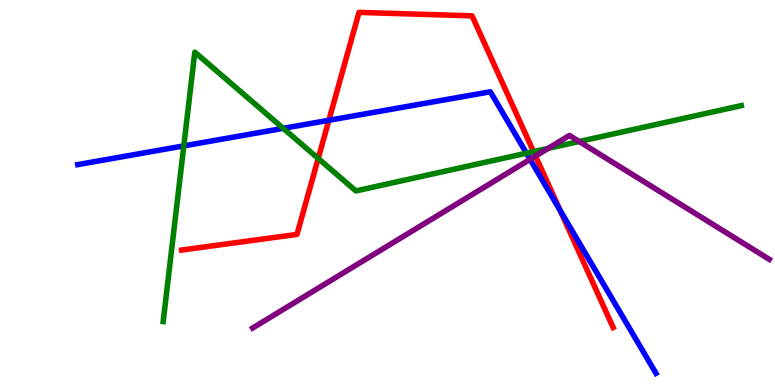[{'lines': ['blue', 'red'], 'intersections': [{'x': 4.24, 'y': 6.88}, {'x': 7.23, 'y': 4.53}]}, {'lines': ['green', 'red'], 'intersections': [{'x': 4.11, 'y': 5.88}, {'x': 6.88, 'y': 6.06}]}, {'lines': ['purple', 'red'], 'intersections': [{'x': 6.91, 'y': 5.95}]}, {'lines': ['blue', 'green'], 'intersections': [{'x': 2.37, 'y': 6.21}, {'x': 3.65, 'y': 6.67}, {'x': 6.79, 'y': 6.02}]}, {'lines': ['blue', 'purple'], 'intersections': [{'x': 6.84, 'y': 5.86}]}, {'lines': ['green', 'purple'], 'intersections': [{'x': 7.07, 'y': 6.15}, {'x': 7.47, 'y': 6.32}]}]